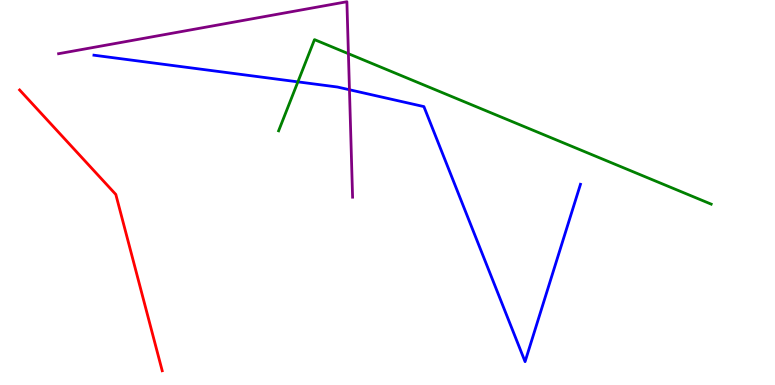[{'lines': ['blue', 'red'], 'intersections': []}, {'lines': ['green', 'red'], 'intersections': []}, {'lines': ['purple', 'red'], 'intersections': []}, {'lines': ['blue', 'green'], 'intersections': [{'x': 3.84, 'y': 7.87}]}, {'lines': ['blue', 'purple'], 'intersections': [{'x': 4.51, 'y': 7.67}]}, {'lines': ['green', 'purple'], 'intersections': [{'x': 4.5, 'y': 8.61}]}]